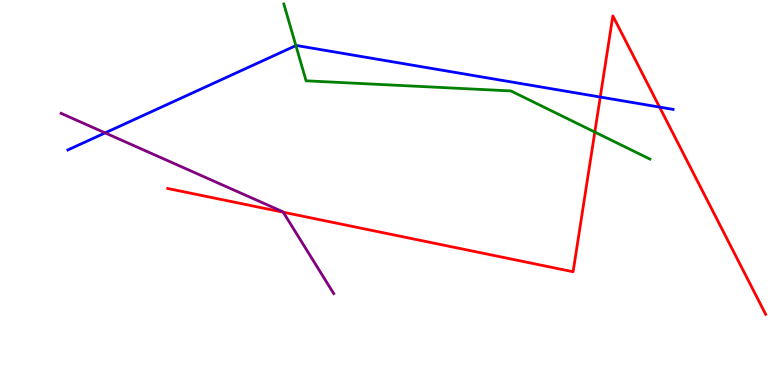[{'lines': ['blue', 'red'], 'intersections': [{'x': 7.75, 'y': 7.48}, {'x': 8.51, 'y': 7.22}]}, {'lines': ['green', 'red'], 'intersections': [{'x': 7.67, 'y': 6.57}]}, {'lines': ['purple', 'red'], 'intersections': [{'x': 3.65, 'y': 4.49}]}, {'lines': ['blue', 'green'], 'intersections': [{'x': 3.82, 'y': 8.82}]}, {'lines': ['blue', 'purple'], 'intersections': [{'x': 1.36, 'y': 6.55}]}, {'lines': ['green', 'purple'], 'intersections': []}]